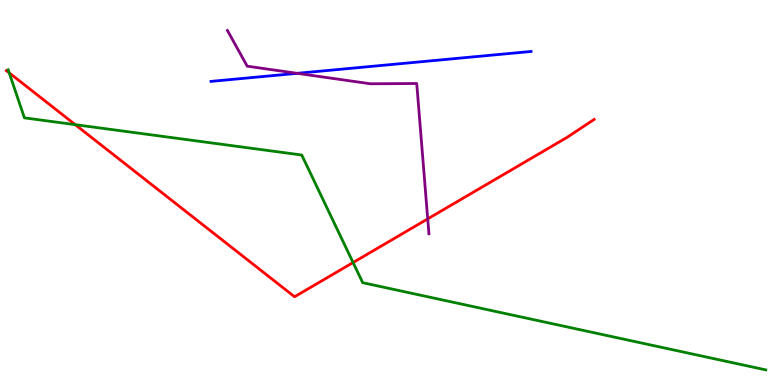[{'lines': ['blue', 'red'], 'intersections': []}, {'lines': ['green', 'red'], 'intersections': [{'x': 0.119, 'y': 8.11}, {'x': 0.971, 'y': 6.76}, {'x': 4.56, 'y': 3.18}]}, {'lines': ['purple', 'red'], 'intersections': [{'x': 5.52, 'y': 4.31}]}, {'lines': ['blue', 'green'], 'intersections': []}, {'lines': ['blue', 'purple'], 'intersections': [{'x': 3.83, 'y': 8.1}]}, {'lines': ['green', 'purple'], 'intersections': []}]